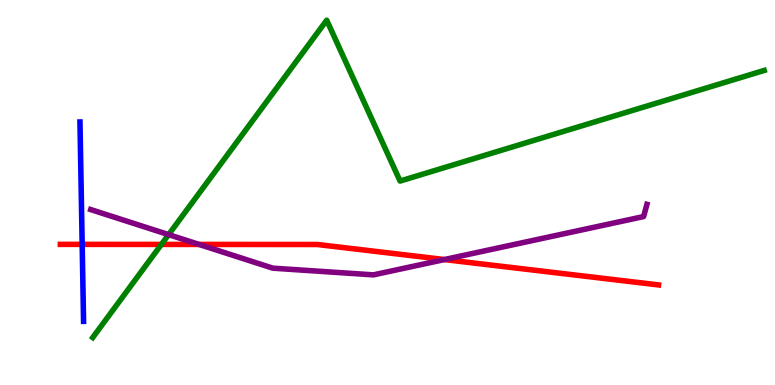[{'lines': ['blue', 'red'], 'intersections': [{'x': 1.06, 'y': 3.65}]}, {'lines': ['green', 'red'], 'intersections': [{'x': 2.08, 'y': 3.65}]}, {'lines': ['purple', 'red'], 'intersections': [{'x': 2.57, 'y': 3.65}, {'x': 5.73, 'y': 3.26}]}, {'lines': ['blue', 'green'], 'intersections': []}, {'lines': ['blue', 'purple'], 'intersections': []}, {'lines': ['green', 'purple'], 'intersections': [{'x': 2.18, 'y': 3.91}]}]